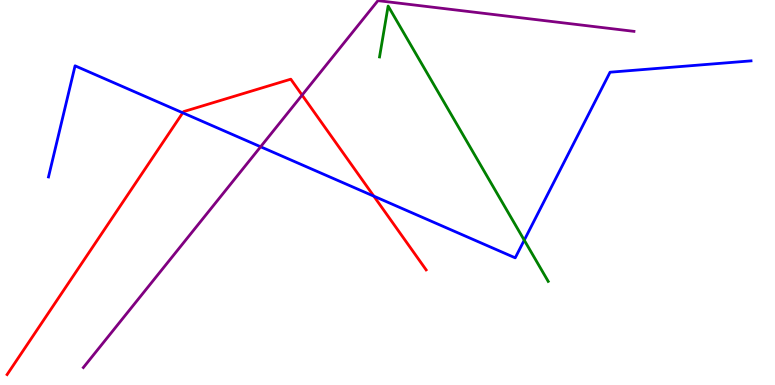[{'lines': ['blue', 'red'], 'intersections': [{'x': 2.36, 'y': 7.07}, {'x': 4.82, 'y': 4.91}]}, {'lines': ['green', 'red'], 'intersections': []}, {'lines': ['purple', 'red'], 'intersections': [{'x': 3.9, 'y': 7.53}]}, {'lines': ['blue', 'green'], 'intersections': [{'x': 6.76, 'y': 3.76}]}, {'lines': ['blue', 'purple'], 'intersections': [{'x': 3.36, 'y': 6.19}]}, {'lines': ['green', 'purple'], 'intersections': []}]